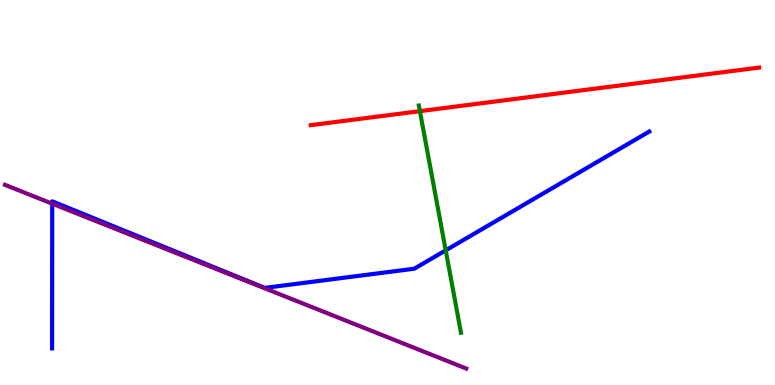[{'lines': ['blue', 'red'], 'intersections': []}, {'lines': ['green', 'red'], 'intersections': [{'x': 5.42, 'y': 7.11}]}, {'lines': ['purple', 'red'], 'intersections': []}, {'lines': ['blue', 'green'], 'intersections': [{'x': 5.75, 'y': 3.5}]}, {'lines': ['blue', 'purple'], 'intersections': [{'x': 0.674, 'y': 4.71}]}, {'lines': ['green', 'purple'], 'intersections': []}]